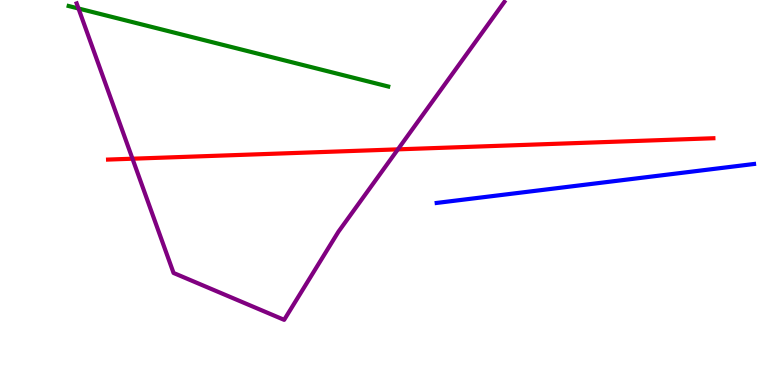[{'lines': ['blue', 'red'], 'intersections': []}, {'lines': ['green', 'red'], 'intersections': []}, {'lines': ['purple', 'red'], 'intersections': [{'x': 1.71, 'y': 5.88}, {'x': 5.13, 'y': 6.12}]}, {'lines': ['blue', 'green'], 'intersections': []}, {'lines': ['blue', 'purple'], 'intersections': []}, {'lines': ['green', 'purple'], 'intersections': [{'x': 1.01, 'y': 9.78}]}]